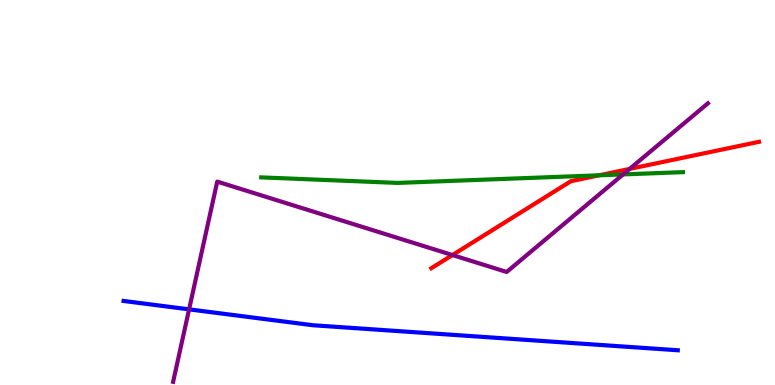[{'lines': ['blue', 'red'], 'intersections': []}, {'lines': ['green', 'red'], 'intersections': [{'x': 7.73, 'y': 5.45}]}, {'lines': ['purple', 'red'], 'intersections': [{'x': 5.84, 'y': 3.38}, {'x': 8.12, 'y': 5.61}]}, {'lines': ['blue', 'green'], 'intersections': []}, {'lines': ['blue', 'purple'], 'intersections': [{'x': 2.44, 'y': 1.96}]}, {'lines': ['green', 'purple'], 'intersections': [{'x': 8.04, 'y': 5.47}]}]